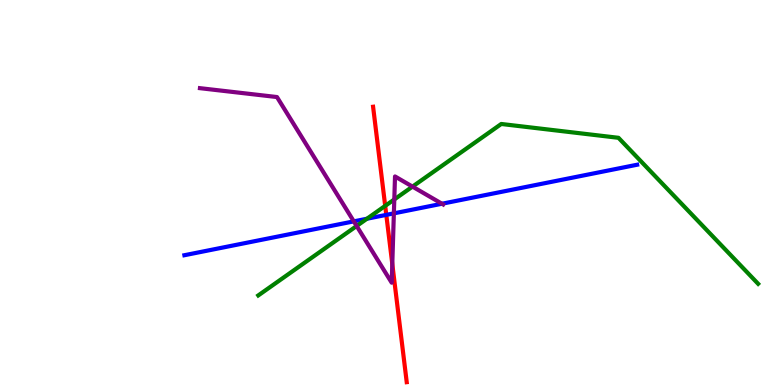[{'lines': ['blue', 'red'], 'intersections': [{'x': 4.98, 'y': 4.42}]}, {'lines': ['green', 'red'], 'intersections': [{'x': 4.97, 'y': 4.65}]}, {'lines': ['purple', 'red'], 'intersections': [{'x': 5.06, 'y': 3.14}]}, {'lines': ['blue', 'green'], 'intersections': [{'x': 4.74, 'y': 4.32}]}, {'lines': ['blue', 'purple'], 'intersections': [{'x': 4.57, 'y': 4.25}, {'x': 5.08, 'y': 4.46}, {'x': 5.7, 'y': 4.71}]}, {'lines': ['green', 'purple'], 'intersections': [{'x': 4.6, 'y': 4.13}, {'x': 5.09, 'y': 4.82}, {'x': 5.32, 'y': 5.15}]}]